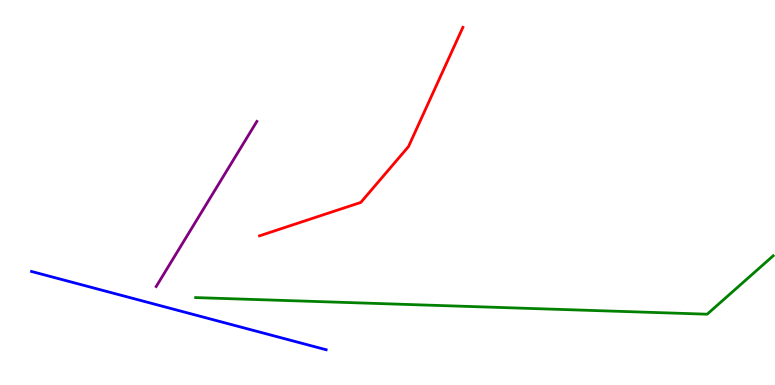[{'lines': ['blue', 'red'], 'intersections': []}, {'lines': ['green', 'red'], 'intersections': []}, {'lines': ['purple', 'red'], 'intersections': []}, {'lines': ['blue', 'green'], 'intersections': []}, {'lines': ['blue', 'purple'], 'intersections': []}, {'lines': ['green', 'purple'], 'intersections': []}]